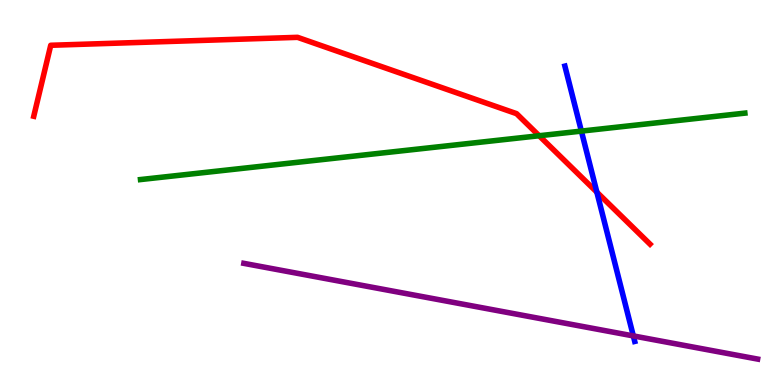[{'lines': ['blue', 'red'], 'intersections': [{'x': 7.7, 'y': 5.01}]}, {'lines': ['green', 'red'], 'intersections': [{'x': 6.96, 'y': 6.47}]}, {'lines': ['purple', 'red'], 'intersections': []}, {'lines': ['blue', 'green'], 'intersections': [{'x': 7.5, 'y': 6.59}]}, {'lines': ['blue', 'purple'], 'intersections': [{'x': 8.17, 'y': 1.27}]}, {'lines': ['green', 'purple'], 'intersections': []}]